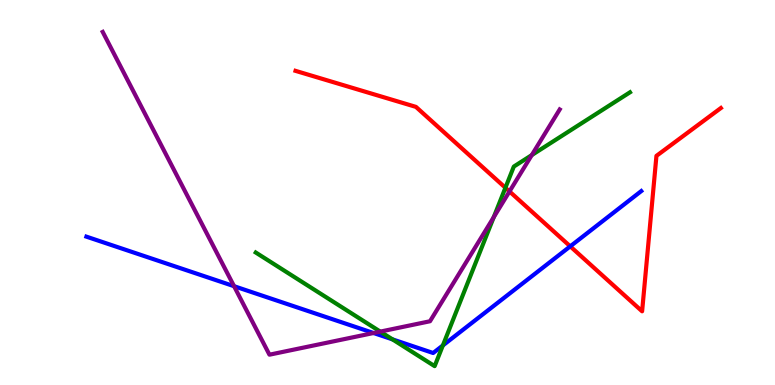[{'lines': ['blue', 'red'], 'intersections': [{'x': 7.36, 'y': 3.6}]}, {'lines': ['green', 'red'], 'intersections': [{'x': 6.52, 'y': 5.12}]}, {'lines': ['purple', 'red'], 'intersections': [{'x': 6.57, 'y': 5.03}]}, {'lines': ['blue', 'green'], 'intersections': [{'x': 5.06, 'y': 1.19}, {'x': 5.71, 'y': 1.03}]}, {'lines': ['blue', 'purple'], 'intersections': [{'x': 3.02, 'y': 2.57}, {'x': 4.82, 'y': 1.35}]}, {'lines': ['green', 'purple'], 'intersections': [{'x': 4.91, 'y': 1.39}, {'x': 6.37, 'y': 4.36}, {'x': 6.86, 'y': 5.97}]}]